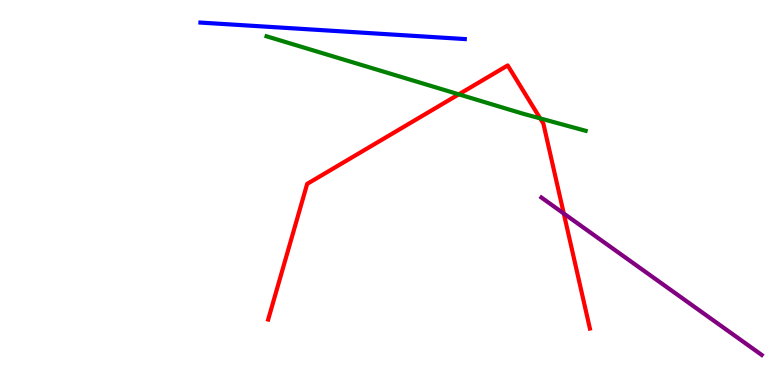[{'lines': ['blue', 'red'], 'intersections': []}, {'lines': ['green', 'red'], 'intersections': [{'x': 5.92, 'y': 7.55}, {'x': 6.97, 'y': 6.92}]}, {'lines': ['purple', 'red'], 'intersections': [{'x': 7.27, 'y': 4.45}]}, {'lines': ['blue', 'green'], 'intersections': []}, {'lines': ['blue', 'purple'], 'intersections': []}, {'lines': ['green', 'purple'], 'intersections': []}]